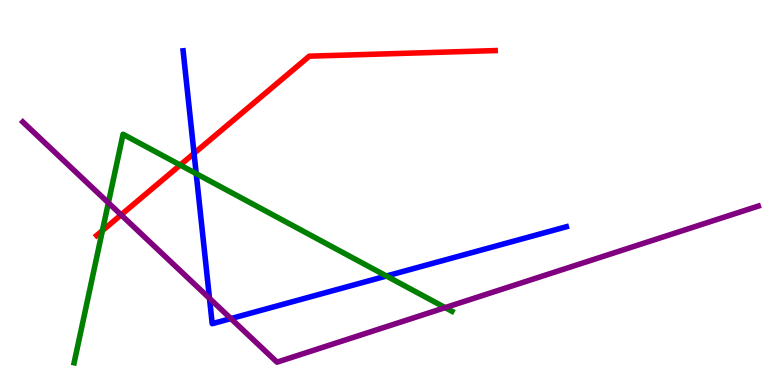[{'lines': ['blue', 'red'], 'intersections': [{'x': 2.5, 'y': 6.02}]}, {'lines': ['green', 'red'], 'intersections': [{'x': 1.32, 'y': 4.01}, {'x': 2.33, 'y': 5.71}]}, {'lines': ['purple', 'red'], 'intersections': [{'x': 1.56, 'y': 4.42}]}, {'lines': ['blue', 'green'], 'intersections': [{'x': 2.53, 'y': 5.49}, {'x': 4.99, 'y': 2.83}]}, {'lines': ['blue', 'purple'], 'intersections': [{'x': 2.7, 'y': 2.25}, {'x': 2.98, 'y': 1.73}]}, {'lines': ['green', 'purple'], 'intersections': [{'x': 1.4, 'y': 4.73}, {'x': 5.74, 'y': 2.01}]}]